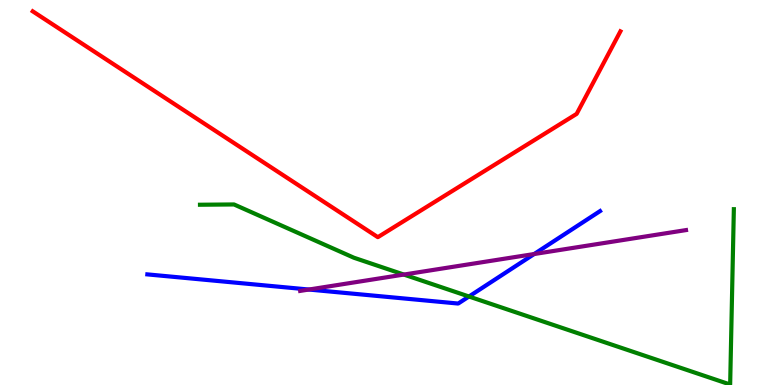[{'lines': ['blue', 'red'], 'intersections': []}, {'lines': ['green', 'red'], 'intersections': []}, {'lines': ['purple', 'red'], 'intersections': []}, {'lines': ['blue', 'green'], 'intersections': [{'x': 6.05, 'y': 2.3}]}, {'lines': ['blue', 'purple'], 'intersections': [{'x': 3.99, 'y': 2.48}, {'x': 6.89, 'y': 3.4}]}, {'lines': ['green', 'purple'], 'intersections': [{'x': 5.21, 'y': 2.87}]}]